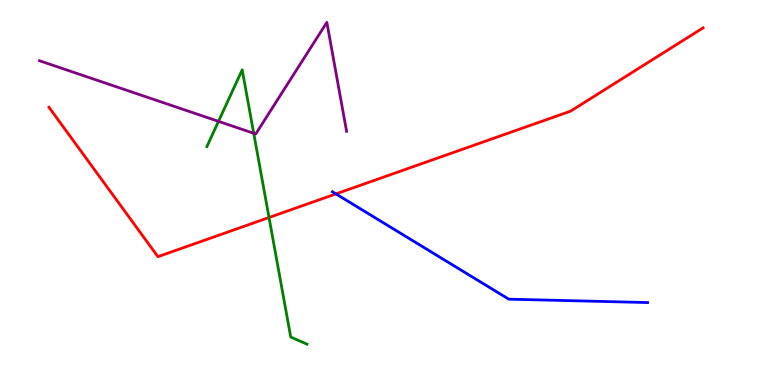[{'lines': ['blue', 'red'], 'intersections': [{'x': 4.33, 'y': 4.96}]}, {'lines': ['green', 'red'], 'intersections': [{'x': 3.47, 'y': 4.35}]}, {'lines': ['purple', 'red'], 'intersections': []}, {'lines': ['blue', 'green'], 'intersections': []}, {'lines': ['blue', 'purple'], 'intersections': []}, {'lines': ['green', 'purple'], 'intersections': [{'x': 2.82, 'y': 6.85}, {'x': 3.27, 'y': 6.54}]}]